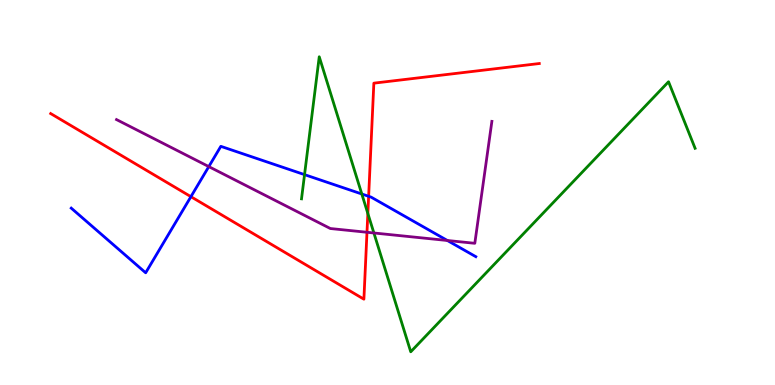[{'lines': ['blue', 'red'], 'intersections': [{'x': 2.46, 'y': 4.89}, {'x': 4.76, 'y': 4.9}]}, {'lines': ['green', 'red'], 'intersections': [{'x': 4.75, 'y': 4.46}]}, {'lines': ['purple', 'red'], 'intersections': [{'x': 4.74, 'y': 3.97}]}, {'lines': ['blue', 'green'], 'intersections': [{'x': 3.93, 'y': 5.46}, {'x': 4.67, 'y': 4.96}]}, {'lines': ['blue', 'purple'], 'intersections': [{'x': 2.69, 'y': 5.67}, {'x': 5.77, 'y': 3.75}]}, {'lines': ['green', 'purple'], 'intersections': [{'x': 4.82, 'y': 3.95}]}]